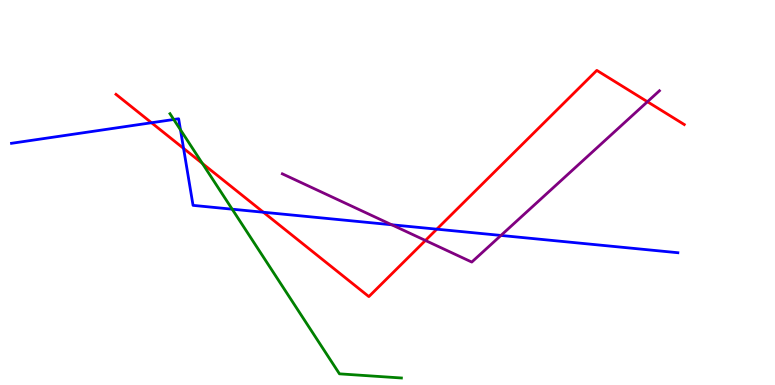[{'lines': ['blue', 'red'], 'intersections': [{'x': 1.95, 'y': 6.81}, {'x': 2.37, 'y': 6.15}, {'x': 3.4, 'y': 4.49}, {'x': 5.64, 'y': 4.05}]}, {'lines': ['green', 'red'], 'intersections': [{'x': 2.61, 'y': 5.75}]}, {'lines': ['purple', 'red'], 'intersections': [{'x': 5.49, 'y': 3.75}, {'x': 8.35, 'y': 7.36}]}, {'lines': ['blue', 'green'], 'intersections': [{'x': 2.24, 'y': 6.9}, {'x': 2.33, 'y': 6.63}, {'x': 3.0, 'y': 4.57}]}, {'lines': ['blue', 'purple'], 'intersections': [{'x': 5.05, 'y': 4.16}, {'x': 6.46, 'y': 3.88}]}, {'lines': ['green', 'purple'], 'intersections': []}]